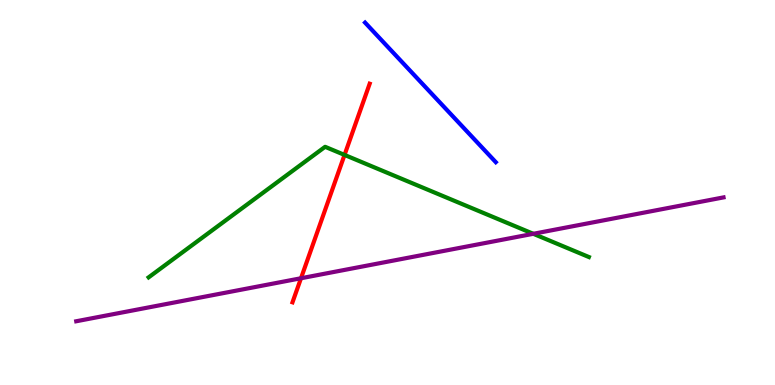[{'lines': ['blue', 'red'], 'intersections': []}, {'lines': ['green', 'red'], 'intersections': [{'x': 4.45, 'y': 5.98}]}, {'lines': ['purple', 'red'], 'intersections': [{'x': 3.88, 'y': 2.77}]}, {'lines': ['blue', 'green'], 'intersections': []}, {'lines': ['blue', 'purple'], 'intersections': []}, {'lines': ['green', 'purple'], 'intersections': [{'x': 6.88, 'y': 3.93}]}]